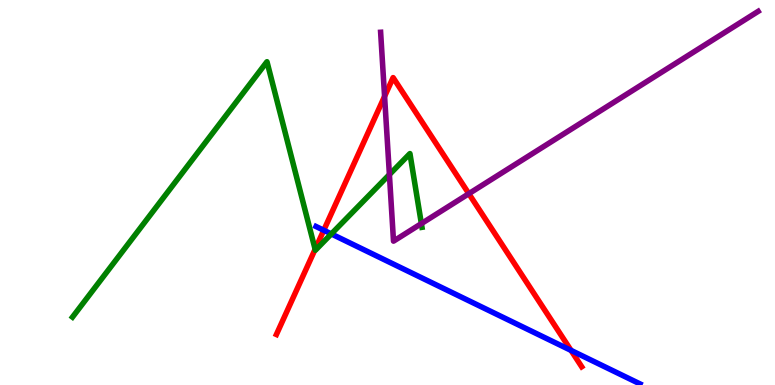[{'lines': ['blue', 'red'], 'intersections': [{'x': 4.18, 'y': 4.02}, {'x': 7.37, 'y': 0.899}]}, {'lines': ['green', 'red'], 'intersections': [{'x': 4.07, 'y': 3.53}]}, {'lines': ['purple', 'red'], 'intersections': [{'x': 4.96, 'y': 7.5}, {'x': 6.05, 'y': 4.97}]}, {'lines': ['blue', 'green'], 'intersections': [{'x': 4.28, 'y': 3.92}]}, {'lines': ['blue', 'purple'], 'intersections': []}, {'lines': ['green', 'purple'], 'intersections': [{'x': 5.02, 'y': 5.47}, {'x': 5.44, 'y': 4.19}]}]